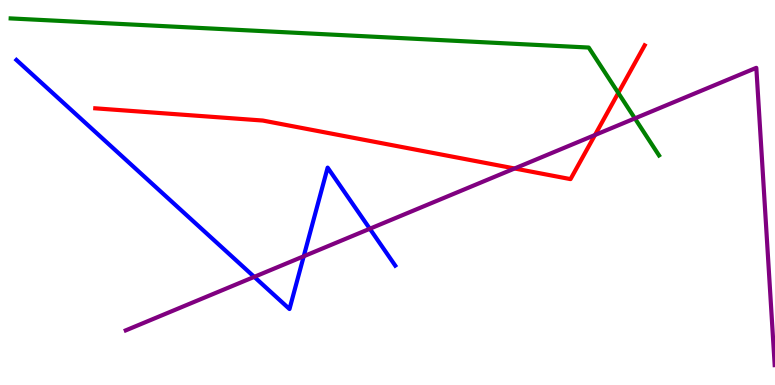[{'lines': ['blue', 'red'], 'intersections': []}, {'lines': ['green', 'red'], 'intersections': [{'x': 7.98, 'y': 7.59}]}, {'lines': ['purple', 'red'], 'intersections': [{'x': 6.64, 'y': 5.62}, {'x': 7.68, 'y': 6.49}]}, {'lines': ['blue', 'green'], 'intersections': []}, {'lines': ['blue', 'purple'], 'intersections': [{'x': 3.28, 'y': 2.81}, {'x': 3.92, 'y': 3.34}, {'x': 4.77, 'y': 4.06}]}, {'lines': ['green', 'purple'], 'intersections': [{'x': 8.19, 'y': 6.93}]}]